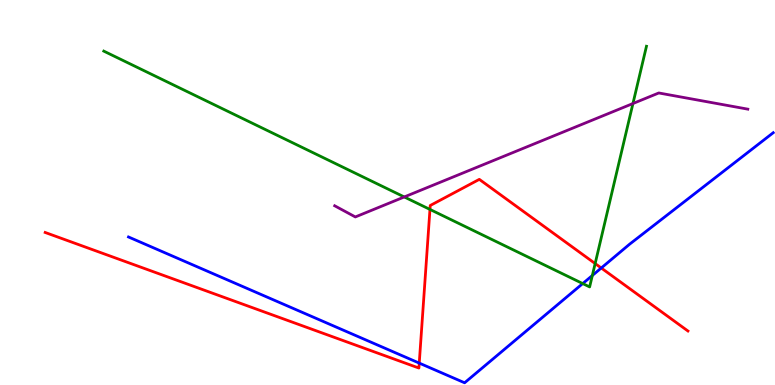[{'lines': ['blue', 'red'], 'intersections': [{'x': 5.41, 'y': 0.569}, {'x': 7.76, 'y': 3.04}]}, {'lines': ['green', 'red'], 'intersections': [{'x': 5.55, 'y': 4.56}, {'x': 7.68, 'y': 3.15}]}, {'lines': ['purple', 'red'], 'intersections': []}, {'lines': ['blue', 'green'], 'intersections': [{'x': 7.52, 'y': 2.63}, {'x': 7.64, 'y': 2.84}]}, {'lines': ['blue', 'purple'], 'intersections': []}, {'lines': ['green', 'purple'], 'intersections': [{'x': 5.22, 'y': 4.88}, {'x': 8.17, 'y': 7.31}]}]